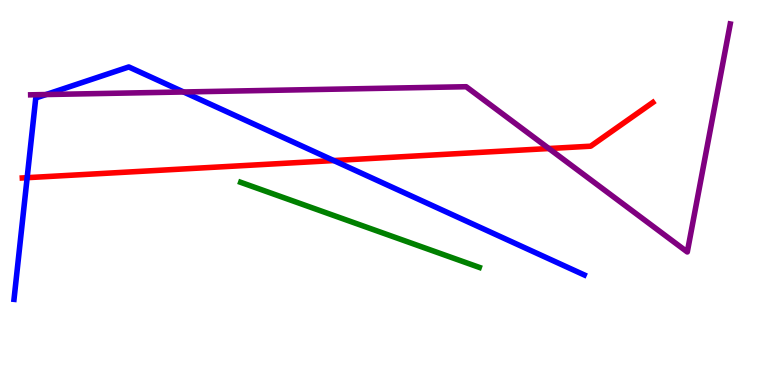[{'lines': ['blue', 'red'], 'intersections': [{'x': 0.35, 'y': 5.38}, {'x': 4.31, 'y': 5.83}]}, {'lines': ['green', 'red'], 'intersections': []}, {'lines': ['purple', 'red'], 'intersections': [{'x': 7.08, 'y': 6.14}]}, {'lines': ['blue', 'green'], 'intersections': []}, {'lines': ['blue', 'purple'], 'intersections': [{'x': 0.595, 'y': 7.54}, {'x': 2.37, 'y': 7.61}]}, {'lines': ['green', 'purple'], 'intersections': []}]